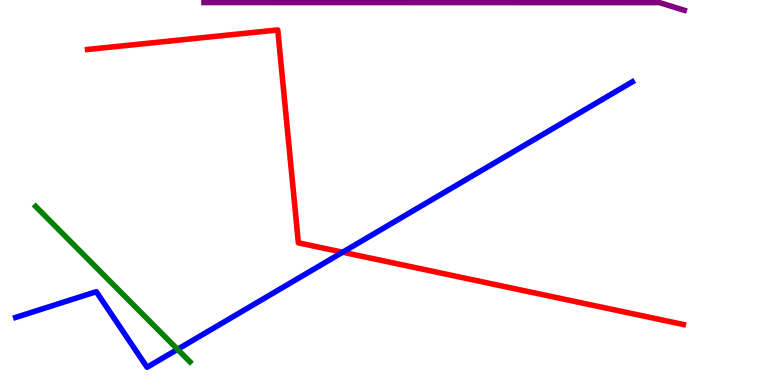[{'lines': ['blue', 'red'], 'intersections': [{'x': 4.42, 'y': 3.45}]}, {'lines': ['green', 'red'], 'intersections': []}, {'lines': ['purple', 'red'], 'intersections': []}, {'lines': ['blue', 'green'], 'intersections': [{'x': 2.29, 'y': 0.927}]}, {'lines': ['blue', 'purple'], 'intersections': []}, {'lines': ['green', 'purple'], 'intersections': []}]